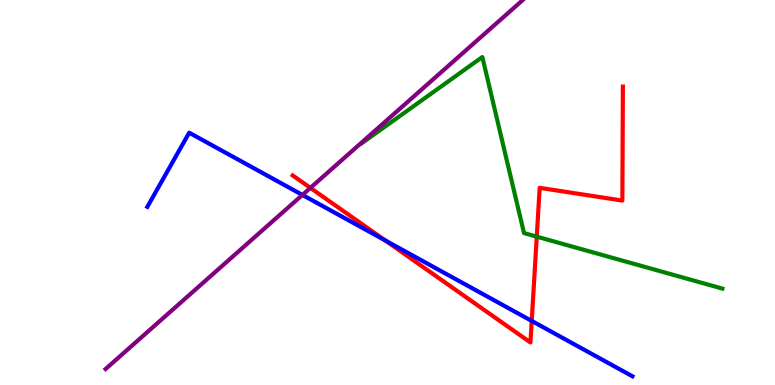[{'lines': ['blue', 'red'], 'intersections': [{'x': 4.97, 'y': 3.76}, {'x': 6.86, 'y': 1.66}]}, {'lines': ['green', 'red'], 'intersections': [{'x': 6.93, 'y': 3.85}]}, {'lines': ['purple', 'red'], 'intersections': [{'x': 4.01, 'y': 5.12}]}, {'lines': ['blue', 'green'], 'intersections': []}, {'lines': ['blue', 'purple'], 'intersections': [{'x': 3.9, 'y': 4.94}]}, {'lines': ['green', 'purple'], 'intersections': []}]